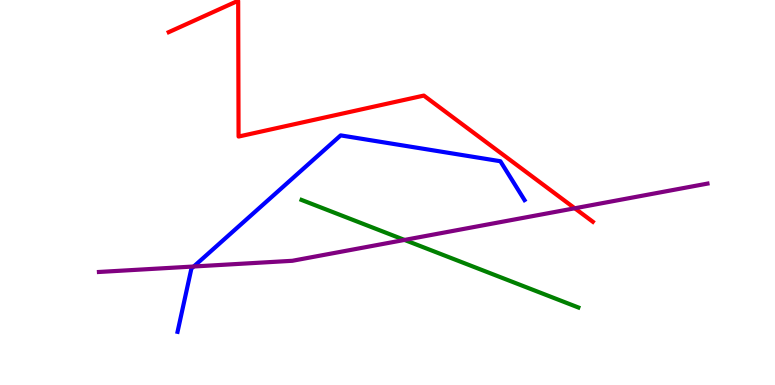[{'lines': ['blue', 'red'], 'intersections': []}, {'lines': ['green', 'red'], 'intersections': []}, {'lines': ['purple', 'red'], 'intersections': [{'x': 7.42, 'y': 4.59}]}, {'lines': ['blue', 'green'], 'intersections': []}, {'lines': ['blue', 'purple'], 'intersections': [{'x': 2.5, 'y': 3.08}]}, {'lines': ['green', 'purple'], 'intersections': [{'x': 5.22, 'y': 3.77}]}]